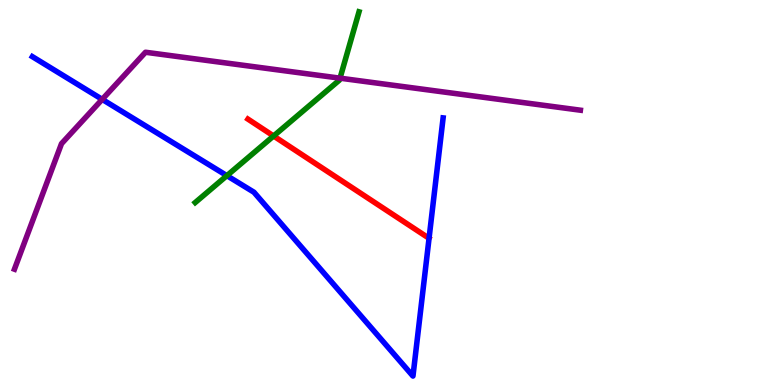[{'lines': ['blue', 'red'], 'intersections': []}, {'lines': ['green', 'red'], 'intersections': [{'x': 3.53, 'y': 6.47}]}, {'lines': ['purple', 'red'], 'intersections': []}, {'lines': ['blue', 'green'], 'intersections': [{'x': 2.93, 'y': 5.44}]}, {'lines': ['blue', 'purple'], 'intersections': [{'x': 1.32, 'y': 7.42}]}, {'lines': ['green', 'purple'], 'intersections': [{'x': 4.39, 'y': 7.97}]}]